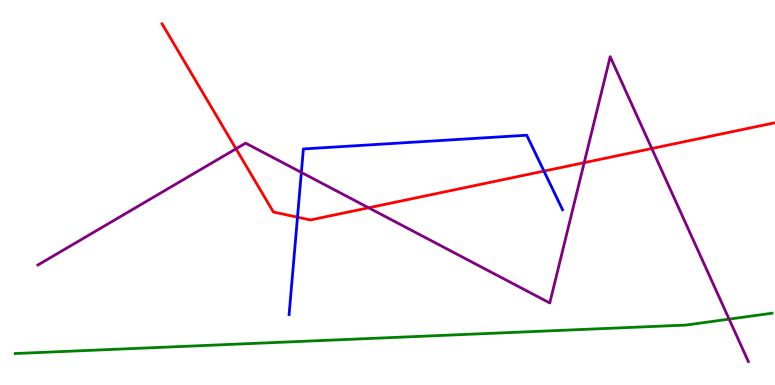[{'lines': ['blue', 'red'], 'intersections': [{'x': 3.84, 'y': 4.36}, {'x': 7.02, 'y': 5.56}]}, {'lines': ['green', 'red'], 'intersections': []}, {'lines': ['purple', 'red'], 'intersections': [{'x': 3.05, 'y': 6.14}, {'x': 4.76, 'y': 4.6}, {'x': 7.54, 'y': 5.77}, {'x': 8.41, 'y': 6.14}]}, {'lines': ['blue', 'green'], 'intersections': []}, {'lines': ['blue', 'purple'], 'intersections': [{'x': 3.89, 'y': 5.52}]}, {'lines': ['green', 'purple'], 'intersections': [{'x': 9.41, 'y': 1.71}]}]